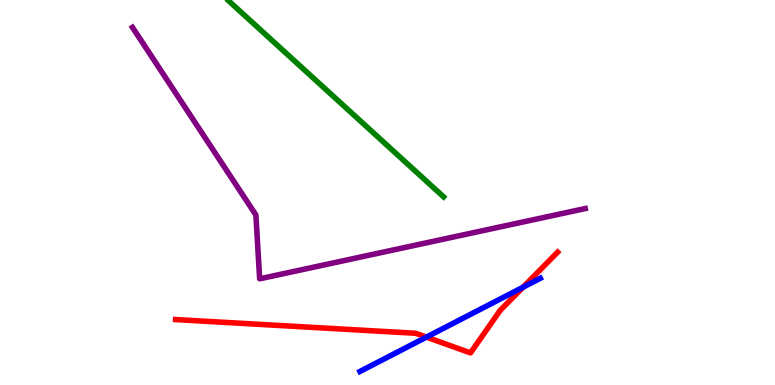[{'lines': ['blue', 'red'], 'intersections': [{'x': 5.5, 'y': 1.24}, {'x': 6.75, 'y': 2.54}]}, {'lines': ['green', 'red'], 'intersections': []}, {'lines': ['purple', 'red'], 'intersections': []}, {'lines': ['blue', 'green'], 'intersections': []}, {'lines': ['blue', 'purple'], 'intersections': []}, {'lines': ['green', 'purple'], 'intersections': []}]